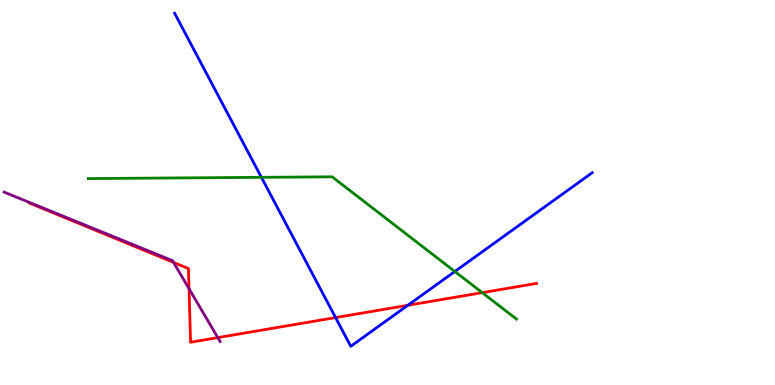[{'lines': ['blue', 'red'], 'intersections': [{'x': 4.33, 'y': 1.75}, {'x': 5.26, 'y': 2.07}]}, {'lines': ['green', 'red'], 'intersections': [{'x': 6.22, 'y': 2.4}]}, {'lines': ['purple', 'red'], 'intersections': [{'x': 2.24, 'y': 3.18}, {'x': 2.44, 'y': 2.5}, {'x': 2.81, 'y': 1.23}]}, {'lines': ['blue', 'green'], 'intersections': [{'x': 3.37, 'y': 5.39}, {'x': 5.87, 'y': 2.95}]}, {'lines': ['blue', 'purple'], 'intersections': []}, {'lines': ['green', 'purple'], 'intersections': []}]